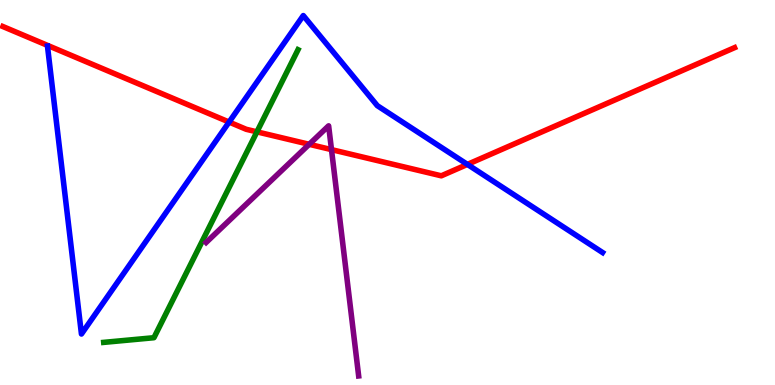[{'lines': ['blue', 'red'], 'intersections': [{'x': 2.96, 'y': 6.83}, {'x': 6.03, 'y': 5.73}]}, {'lines': ['green', 'red'], 'intersections': [{'x': 3.32, 'y': 6.58}]}, {'lines': ['purple', 'red'], 'intersections': [{'x': 3.99, 'y': 6.25}, {'x': 4.28, 'y': 6.11}]}, {'lines': ['blue', 'green'], 'intersections': []}, {'lines': ['blue', 'purple'], 'intersections': []}, {'lines': ['green', 'purple'], 'intersections': []}]